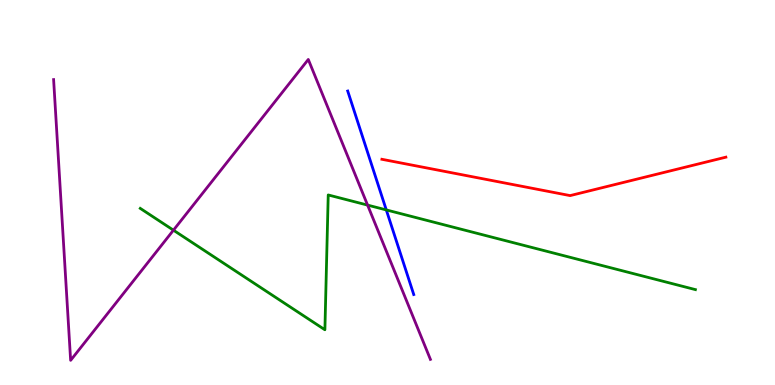[{'lines': ['blue', 'red'], 'intersections': []}, {'lines': ['green', 'red'], 'intersections': []}, {'lines': ['purple', 'red'], 'intersections': []}, {'lines': ['blue', 'green'], 'intersections': [{'x': 4.98, 'y': 4.55}]}, {'lines': ['blue', 'purple'], 'intersections': []}, {'lines': ['green', 'purple'], 'intersections': [{'x': 2.24, 'y': 4.02}, {'x': 4.74, 'y': 4.67}]}]